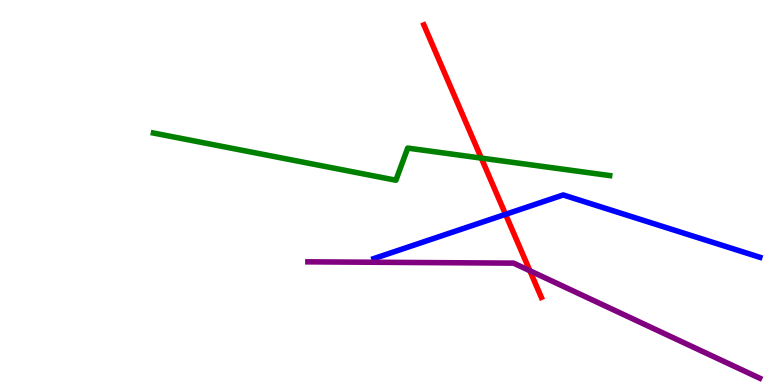[{'lines': ['blue', 'red'], 'intersections': [{'x': 6.52, 'y': 4.43}]}, {'lines': ['green', 'red'], 'intersections': [{'x': 6.21, 'y': 5.89}]}, {'lines': ['purple', 'red'], 'intersections': [{'x': 6.84, 'y': 2.97}]}, {'lines': ['blue', 'green'], 'intersections': []}, {'lines': ['blue', 'purple'], 'intersections': []}, {'lines': ['green', 'purple'], 'intersections': []}]